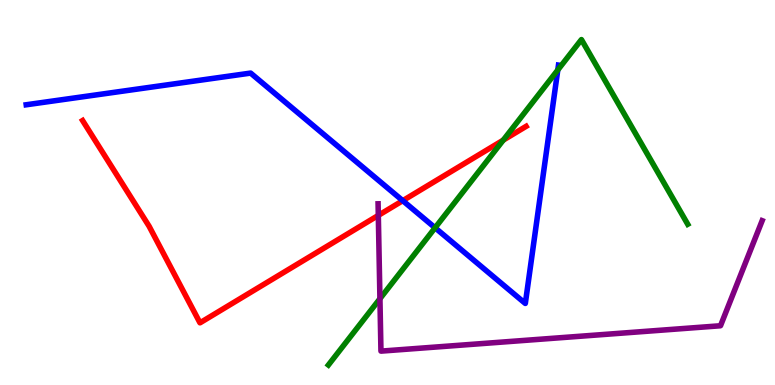[{'lines': ['blue', 'red'], 'intersections': [{'x': 5.2, 'y': 4.79}]}, {'lines': ['green', 'red'], 'intersections': [{'x': 6.49, 'y': 6.36}]}, {'lines': ['purple', 'red'], 'intersections': [{'x': 4.88, 'y': 4.41}]}, {'lines': ['blue', 'green'], 'intersections': [{'x': 5.61, 'y': 4.08}, {'x': 7.2, 'y': 8.18}]}, {'lines': ['blue', 'purple'], 'intersections': []}, {'lines': ['green', 'purple'], 'intersections': [{'x': 4.9, 'y': 2.24}]}]